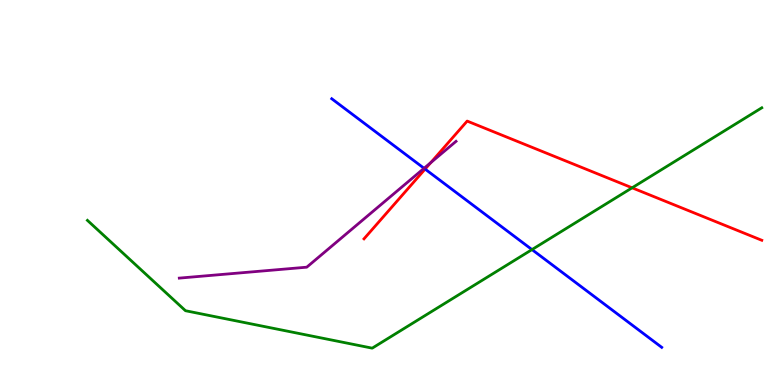[{'lines': ['blue', 'red'], 'intersections': [{'x': 5.49, 'y': 5.61}]}, {'lines': ['green', 'red'], 'intersections': [{'x': 8.16, 'y': 5.12}]}, {'lines': ['purple', 'red'], 'intersections': [{'x': 5.56, 'y': 5.78}]}, {'lines': ['blue', 'green'], 'intersections': [{'x': 6.86, 'y': 3.52}]}, {'lines': ['blue', 'purple'], 'intersections': [{'x': 5.47, 'y': 5.63}]}, {'lines': ['green', 'purple'], 'intersections': []}]